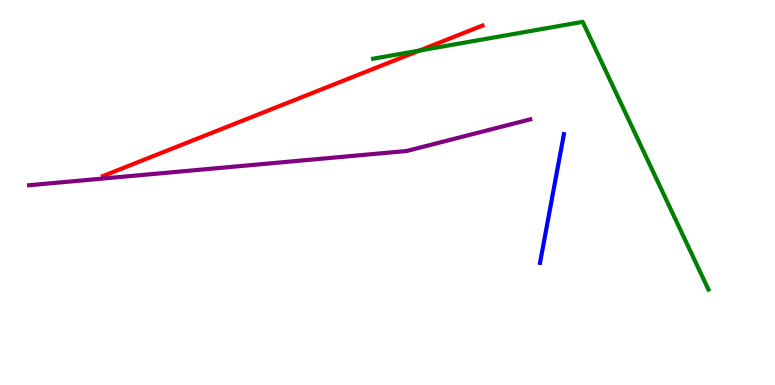[{'lines': ['blue', 'red'], 'intersections': []}, {'lines': ['green', 'red'], 'intersections': [{'x': 5.41, 'y': 8.69}]}, {'lines': ['purple', 'red'], 'intersections': []}, {'lines': ['blue', 'green'], 'intersections': []}, {'lines': ['blue', 'purple'], 'intersections': []}, {'lines': ['green', 'purple'], 'intersections': []}]